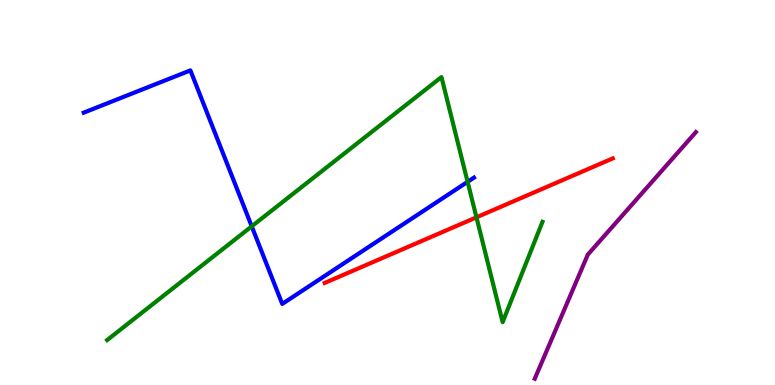[{'lines': ['blue', 'red'], 'intersections': []}, {'lines': ['green', 'red'], 'intersections': [{'x': 6.15, 'y': 4.36}]}, {'lines': ['purple', 'red'], 'intersections': []}, {'lines': ['blue', 'green'], 'intersections': [{'x': 3.25, 'y': 4.12}, {'x': 6.03, 'y': 5.28}]}, {'lines': ['blue', 'purple'], 'intersections': []}, {'lines': ['green', 'purple'], 'intersections': []}]